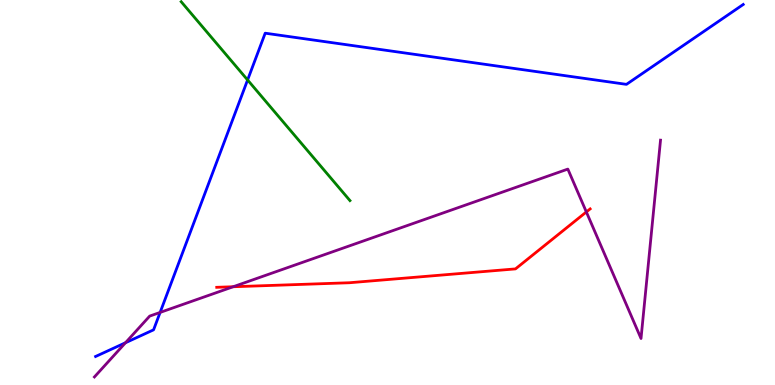[{'lines': ['blue', 'red'], 'intersections': []}, {'lines': ['green', 'red'], 'intersections': []}, {'lines': ['purple', 'red'], 'intersections': [{'x': 3.01, 'y': 2.55}, {'x': 7.57, 'y': 4.49}]}, {'lines': ['blue', 'green'], 'intersections': [{'x': 3.19, 'y': 7.92}]}, {'lines': ['blue', 'purple'], 'intersections': [{'x': 1.62, 'y': 1.1}, {'x': 2.07, 'y': 1.89}]}, {'lines': ['green', 'purple'], 'intersections': []}]